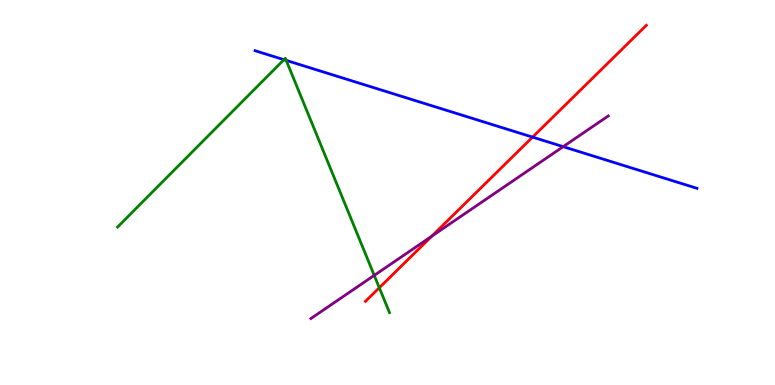[{'lines': ['blue', 'red'], 'intersections': [{'x': 6.87, 'y': 6.44}]}, {'lines': ['green', 'red'], 'intersections': [{'x': 4.89, 'y': 2.53}]}, {'lines': ['purple', 'red'], 'intersections': [{'x': 5.57, 'y': 3.87}]}, {'lines': ['blue', 'green'], 'intersections': [{'x': 3.66, 'y': 8.45}, {'x': 3.69, 'y': 8.43}]}, {'lines': ['blue', 'purple'], 'intersections': [{'x': 7.27, 'y': 6.19}]}, {'lines': ['green', 'purple'], 'intersections': [{'x': 4.83, 'y': 2.85}]}]